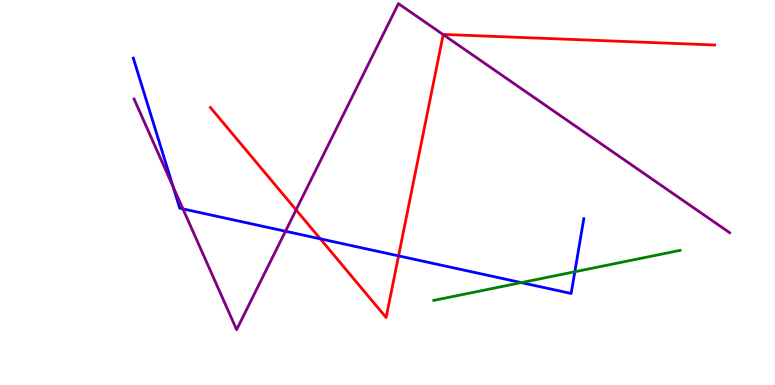[{'lines': ['blue', 'red'], 'intersections': [{'x': 4.13, 'y': 3.8}, {'x': 5.14, 'y': 3.35}]}, {'lines': ['green', 'red'], 'intersections': []}, {'lines': ['purple', 'red'], 'intersections': [{'x': 3.82, 'y': 4.55}, {'x': 5.72, 'y': 9.1}]}, {'lines': ['blue', 'green'], 'intersections': [{'x': 6.73, 'y': 2.66}, {'x': 7.42, 'y': 2.94}]}, {'lines': ['blue', 'purple'], 'intersections': [{'x': 2.23, 'y': 5.15}, {'x': 2.36, 'y': 4.57}, {'x': 3.68, 'y': 3.99}]}, {'lines': ['green', 'purple'], 'intersections': []}]